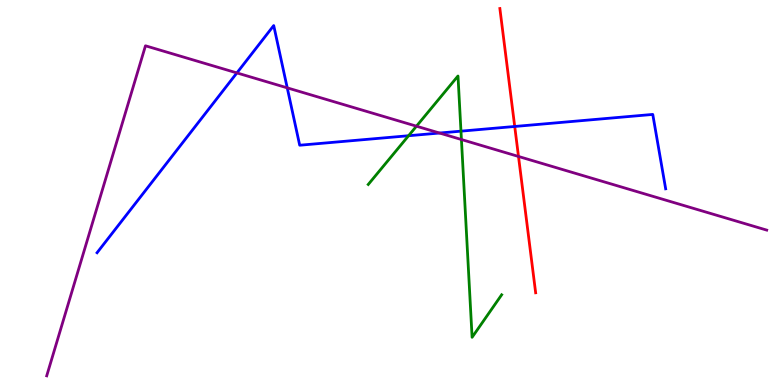[{'lines': ['blue', 'red'], 'intersections': [{'x': 6.64, 'y': 6.72}]}, {'lines': ['green', 'red'], 'intersections': []}, {'lines': ['purple', 'red'], 'intersections': [{'x': 6.69, 'y': 5.94}]}, {'lines': ['blue', 'green'], 'intersections': [{'x': 5.27, 'y': 6.47}, {'x': 5.95, 'y': 6.59}]}, {'lines': ['blue', 'purple'], 'intersections': [{'x': 3.06, 'y': 8.11}, {'x': 3.71, 'y': 7.72}, {'x': 5.67, 'y': 6.54}]}, {'lines': ['green', 'purple'], 'intersections': [{'x': 5.37, 'y': 6.72}, {'x': 5.95, 'y': 6.38}]}]